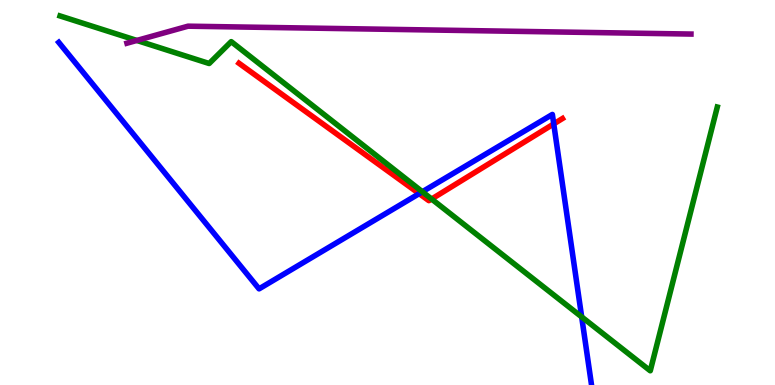[{'lines': ['blue', 'red'], 'intersections': [{'x': 5.41, 'y': 4.97}, {'x': 7.15, 'y': 6.78}]}, {'lines': ['green', 'red'], 'intersections': [{'x': 5.57, 'y': 4.83}]}, {'lines': ['purple', 'red'], 'intersections': []}, {'lines': ['blue', 'green'], 'intersections': [{'x': 5.45, 'y': 5.02}, {'x': 7.51, 'y': 1.77}]}, {'lines': ['blue', 'purple'], 'intersections': []}, {'lines': ['green', 'purple'], 'intersections': [{'x': 1.77, 'y': 8.95}]}]